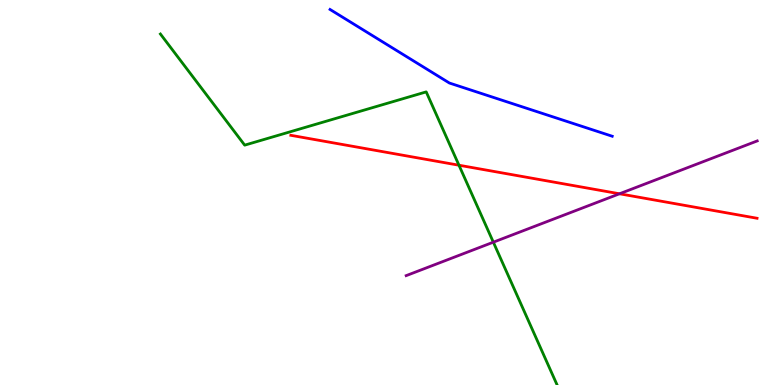[{'lines': ['blue', 'red'], 'intersections': []}, {'lines': ['green', 'red'], 'intersections': [{'x': 5.92, 'y': 5.71}]}, {'lines': ['purple', 'red'], 'intersections': [{'x': 7.99, 'y': 4.97}]}, {'lines': ['blue', 'green'], 'intersections': []}, {'lines': ['blue', 'purple'], 'intersections': []}, {'lines': ['green', 'purple'], 'intersections': [{'x': 6.37, 'y': 3.71}]}]